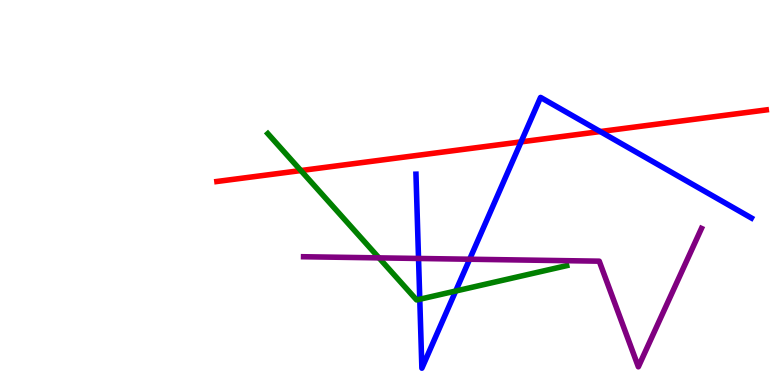[{'lines': ['blue', 'red'], 'intersections': [{'x': 6.72, 'y': 6.32}, {'x': 7.75, 'y': 6.58}]}, {'lines': ['green', 'red'], 'intersections': [{'x': 3.88, 'y': 5.57}]}, {'lines': ['purple', 'red'], 'intersections': []}, {'lines': ['blue', 'green'], 'intersections': [{'x': 5.42, 'y': 2.23}, {'x': 5.88, 'y': 2.44}]}, {'lines': ['blue', 'purple'], 'intersections': [{'x': 5.4, 'y': 3.29}, {'x': 6.06, 'y': 3.27}]}, {'lines': ['green', 'purple'], 'intersections': [{'x': 4.89, 'y': 3.3}]}]